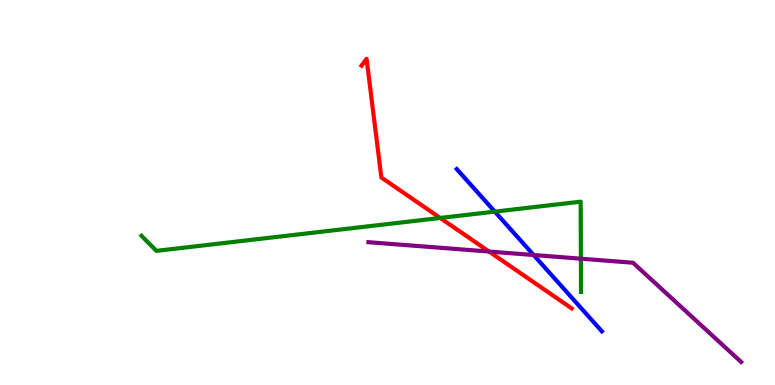[{'lines': ['blue', 'red'], 'intersections': []}, {'lines': ['green', 'red'], 'intersections': [{'x': 5.68, 'y': 4.34}]}, {'lines': ['purple', 'red'], 'intersections': [{'x': 6.31, 'y': 3.47}]}, {'lines': ['blue', 'green'], 'intersections': [{'x': 6.38, 'y': 4.5}]}, {'lines': ['blue', 'purple'], 'intersections': [{'x': 6.89, 'y': 3.38}]}, {'lines': ['green', 'purple'], 'intersections': [{'x': 7.5, 'y': 3.28}]}]